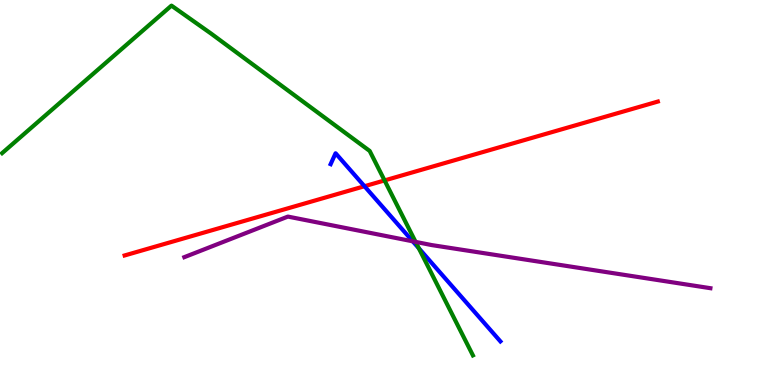[{'lines': ['blue', 'red'], 'intersections': [{'x': 4.7, 'y': 5.16}]}, {'lines': ['green', 'red'], 'intersections': [{'x': 4.96, 'y': 5.31}]}, {'lines': ['purple', 'red'], 'intersections': []}, {'lines': ['blue', 'green'], 'intersections': [{'x': 5.4, 'y': 3.55}]}, {'lines': ['blue', 'purple'], 'intersections': [{'x': 5.33, 'y': 3.73}]}, {'lines': ['green', 'purple'], 'intersections': [{'x': 5.36, 'y': 3.72}]}]